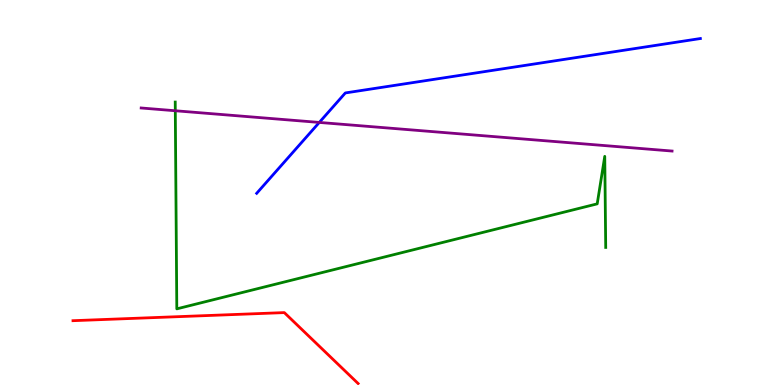[{'lines': ['blue', 'red'], 'intersections': []}, {'lines': ['green', 'red'], 'intersections': []}, {'lines': ['purple', 'red'], 'intersections': []}, {'lines': ['blue', 'green'], 'intersections': []}, {'lines': ['blue', 'purple'], 'intersections': [{'x': 4.12, 'y': 6.82}]}, {'lines': ['green', 'purple'], 'intersections': [{'x': 2.26, 'y': 7.12}]}]